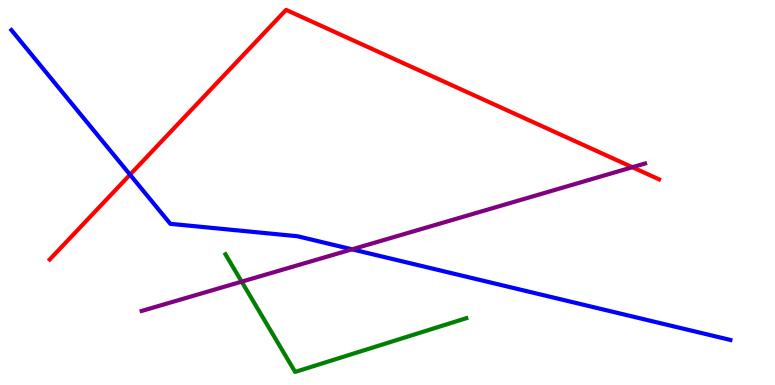[{'lines': ['blue', 'red'], 'intersections': [{'x': 1.68, 'y': 5.46}]}, {'lines': ['green', 'red'], 'intersections': []}, {'lines': ['purple', 'red'], 'intersections': [{'x': 8.16, 'y': 5.66}]}, {'lines': ['blue', 'green'], 'intersections': []}, {'lines': ['blue', 'purple'], 'intersections': [{'x': 4.54, 'y': 3.52}]}, {'lines': ['green', 'purple'], 'intersections': [{'x': 3.12, 'y': 2.68}]}]